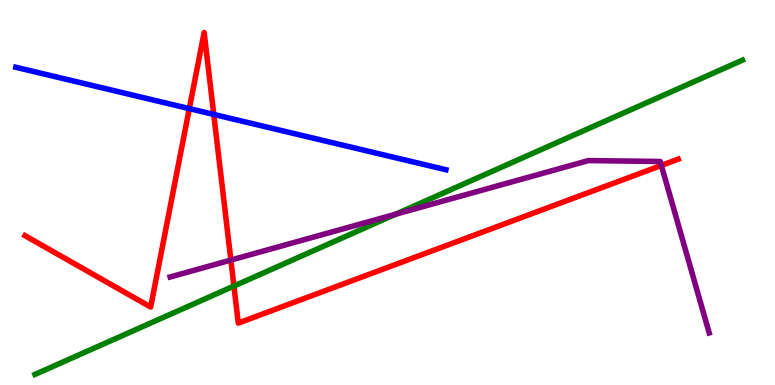[{'lines': ['blue', 'red'], 'intersections': [{'x': 2.44, 'y': 7.18}, {'x': 2.76, 'y': 7.03}]}, {'lines': ['green', 'red'], 'intersections': [{'x': 3.02, 'y': 2.57}]}, {'lines': ['purple', 'red'], 'intersections': [{'x': 2.98, 'y': 3.24}, {'x': 8.53, 'y': 5.7}]}, {'lines': ['blue', 'green'], 'intersections': []}, {'lines': ['blue', 'purple'], 'intersections': []}, {'lines': ['green', 'purple'], 'intersections': [{'x': 5.1, 'y': 4.44}]}]